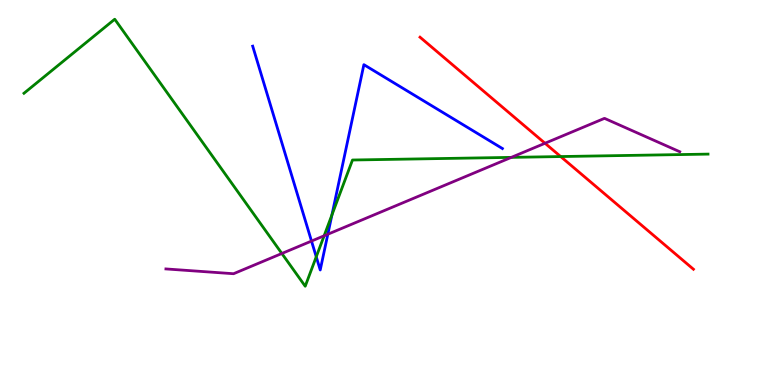[{'lines': ['blue', 'red'], 'intersections': []}, {'lines': ['green', 'red'], 'intersections': [{'x': 7.23, 'y': 5.93}]}, {'lines': ['purple', 'red'], 'intersections': [{'x': 7.03, 'y': 6.28}]}, {'lines': ['blue', 'green'], 'intersections': [{'x': 4.08, 'y': 3.33}, {'x': 4.28, 'y': 4.42}]}, {'lines': ['blue', 'purple'], 'intersections': [{'x': 4.02, 'y': 3.74}, {'x': 4.23, 'y': 3.92}]}, {'lines': ['green', 'purple'], 'intersections': [{'x': 3.64, 'y': 3.42}, {'x': 4.18, 'y': 3.88}, {'x': 6.6, 'y': 5.91}]}]